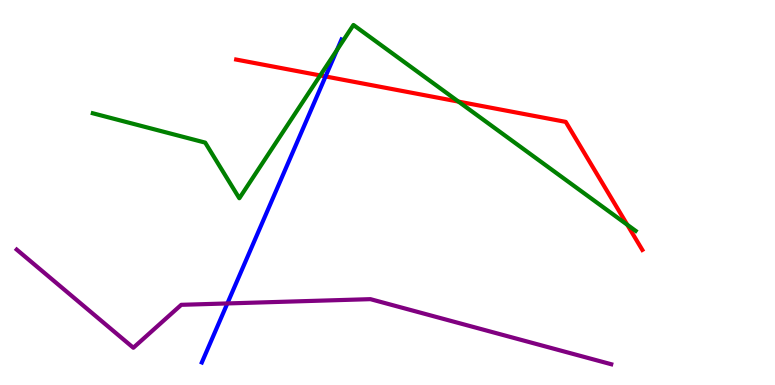[{'lines': ['blue', 'red'], 'intersections': [{'x': 4.2, 'y': 8.01}]}, {'lines': ['green', 'red'], 'intersections': [{'x': 4.13, 'y': 8.04}, {'x': 5.92, 'y': 7.36}, {'x': 8.09, 'y': 4.16}]}, {'lines': ['purple', 'red'], 'intersections': []}, {'lines': ['blue', 'green'], 'intersections': [{'x': 4.35, 'y': 8.7}]}, {'lines': ['blue', 'purple'], 'intersections': [{'x': 2.93, 'y': 2.12}]}, {'lines': ['green', 'purple'], 'intersections': []}]